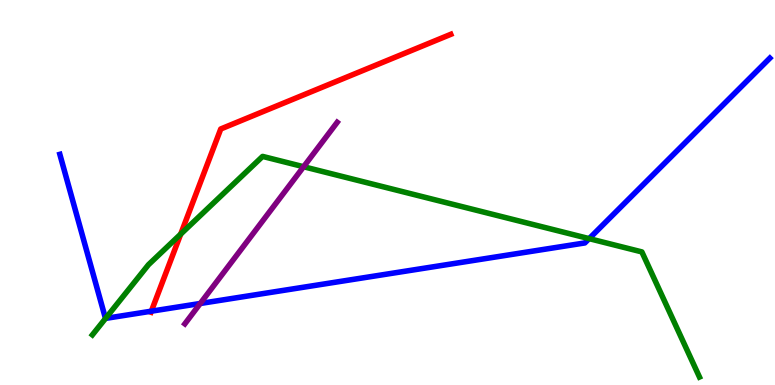[{'lines': ['blue', 'red'], 'intersections': [{'x': 1.95, 'y': 1.92}]}, {'lines': ['green', 'red'], 'intersections': [{'x': 2.33, 'y': 3.92}]}, {'lines': ['purple', 'red'], 'intersections': []}, {'lines': ['blue', 'green'], 'intersections': [{'x': 1.36, 'y': 1.73}, {'x': 7.6, 'y': 3.8}]}, {'lines': ['blue', 'purple'], 'intersections': [{'x': 2.58, 'y': 2.12}]}, {'lines': ['green', 'purple'], 'intersections': [{'x': 3.92, 'y': 5.67}]}]